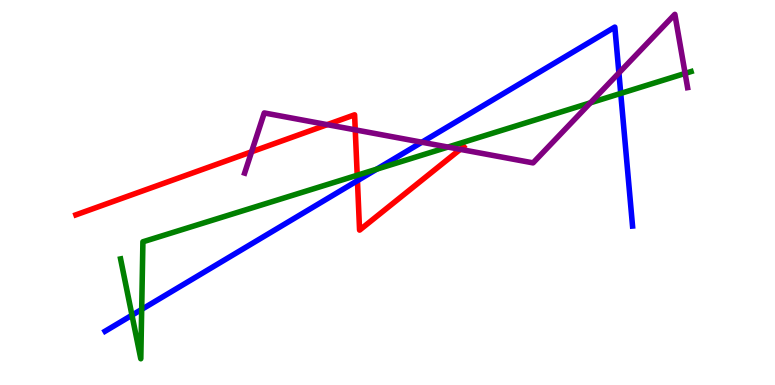[{'lines': ['blue', 'red'], 'intersections': [{'x': 4.61, 'y': 5.31}]}, {'lines': ['green', 'red'], 'intersections': [{'x': 4.61, 'y': 5.45}]}, {'lines': ['purple', 'red'], 'intersections': [{'x': 3.25, 'y': 6.06}, {'x': 4.22, 'y': 6.76}, {'x': 4.58, 'y': 6.63}, {'x': 5.94, 'y': 6.12}]}, {'lines': ['blue', 'green'], 'intersections': [{'x': 1.7, 'y': 1.81}, {'x': 1.83, 'y': 1.96}, {'x': 4.86, 'y': 5.61}, {'x': 8.01, 'y': 7.57}]}, {'lines': ['blue', 'purple'], 'intersections': [{'x': 5.44, 'y': 6.31}, {'x': 7.99, 'y': 8.11}]}, {'lines': ['green', 'purple'], 'intersections': [{'x': 5.78, 'y': 6.18}, {'x': 7.62, 'y': 7.33}, {'x': 8.84, 'y': 8.09}]}]